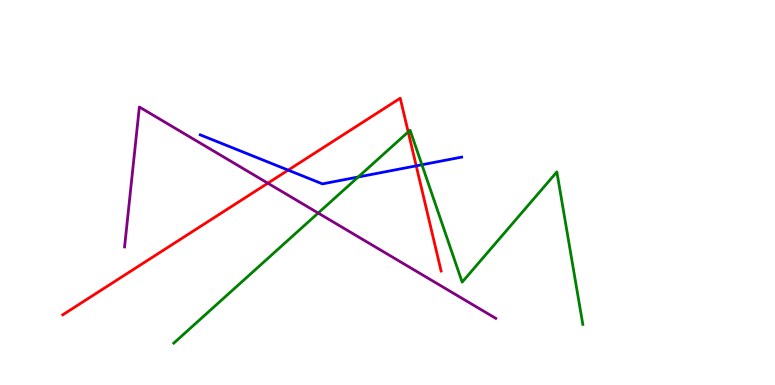[{'lines': ['blue', 'red'], 'intersections': [{'x': 3.72, 'y': 5.58}, {'x': 5.37, 'y': 5.69}]}, {'lines': ['green', 'red'], 'intersections': [{'x': 5.27, 'y': 6.57}]}, {'lines': ['purple', 'red'], 'intersections': [{'x': 3.46, 'y': 5.24}]}, {'lines': ['blue', 'green'], 'intersections': [{'x': 4.62, 'y': 5.4}, {'x': 5.44, 'y': 5.72}]}, {'lines': ['blue', 'purple'], 'intersections': []}, {'lines': ['green', 'purple'], 'intersections': [{'x': 4.11, 'y': 4.47}]}]